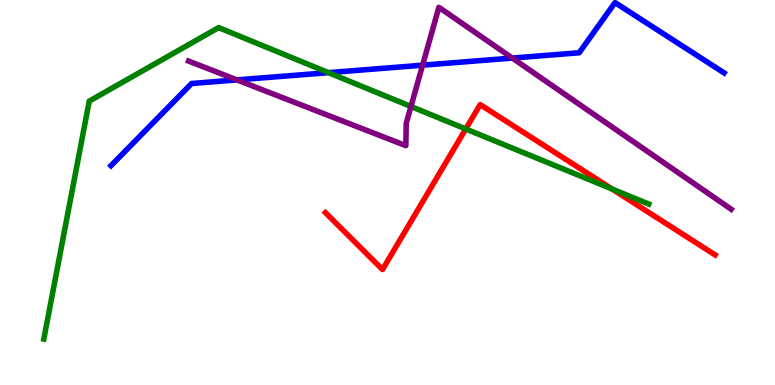[{'lines': ['blue', 'red'], 'intersections': []}, {'lines': ['green', 'red'], 'intersections': [{'x': 6.01, 'y': 6.65}, {'x': 7.9, 'y': 5.09}]}, {'lines': ['purple', 'red'], 'intersections': []}, {'lines': ['blue', 'green'], 'intersections': [{'x': 4.24, 'y': 8.11}]}, {'lines': ['blue', 'purple'], 'intersections': [{'x': 3.06, 'y': 7.92}, {'x': 5.45, 'y': 8.31}, {'x': 6.61, 'y': 8.49}]}, {'lines': ['green', 'purple'], 'intersections': [{'x': 5.3, 'y': 7.23}]}]